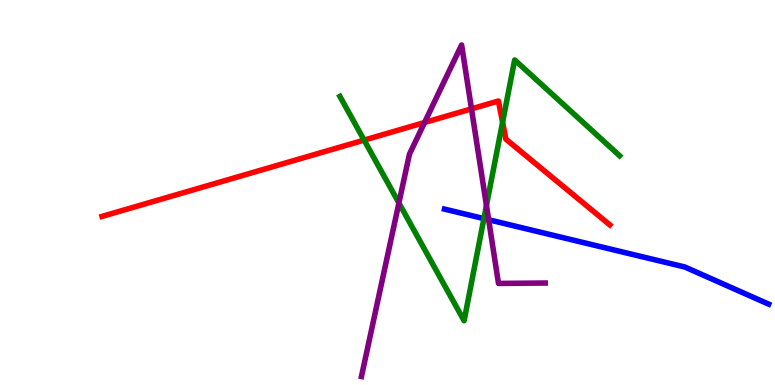[{'lines': ['blue', 'red'], 'intersections': []}, {'lines': ['green', 'red'], 'intersections': [{'x': 4.7, 'y': 6.36}, {'x': 6.48, 'y': 6.82}]}, {'lines': ['purple', 'red'], 'intersections': [{'x': 5.48, 'y': 6.82}, {'x': 6.08, 'y': 7.17}]}, {'lines': ['blue', 'green'], 'intersections': [{'x': 6.24, 'y': 4.32}]}, {'lines': ['blue', 'purple'], 'intersections': [{'x': 6.31, 'y': 4.29}]}, {'lines': ['green', 'purple'], 'intersections': [{'x': 5.15, 'y': 4.73}, {'x': 6.28, 'y': 4.66}]}]